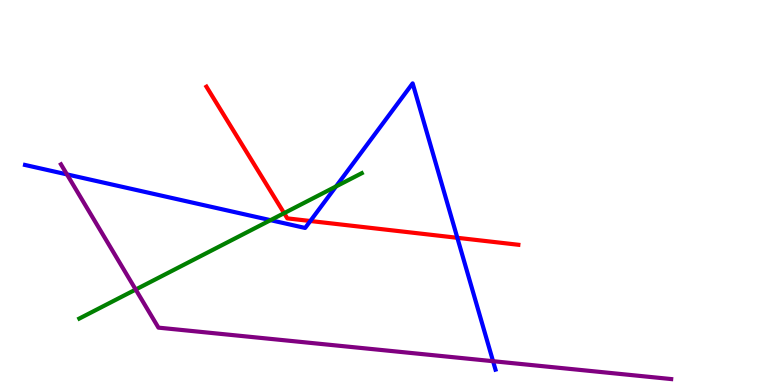[{'lines': ['blue', 'red'], 'intersections': [{'x': 4.0, 'y': 4.26}, {'x': 5.9, 'y': 3.82}]}, {'lines': ['green', 'red'], 'intersections': [{'x': 3.67, 'y': 4.46}]}, {'lines': ['purple', 'red'], 'intersections': []}, {'lines': ['blue', 'green'], 'intersections': [{'x': 3.49, 'y': 4.28}, {'x': 4.34, 'y': 5.16}]}, {'lines': ['blue', 'purple'], 'intersections': [{'x': 0.864, 'y': 5.47}, {'x': 6.36, 'y': 0.618}]}, {'lines': ['green', 'purple'], 'intersections': [{'x': 1.75, 'y': 2.48}]}]